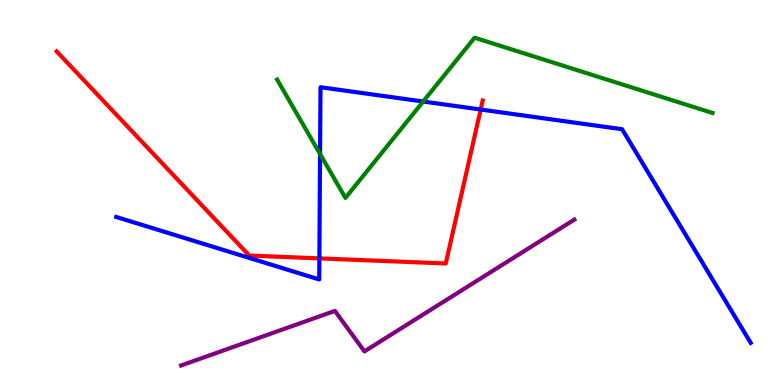[{'lines': ['blue', 'red'], 'intersections': [{'x': 4.12, 'y': 3.29}, {'x': 6.2, 'y': 7.16}]}, {'lines': ['green', 'red'], 'intersections': []}, {'lines': ['purple', 'red'], 'intersections': []}, {'lines': ['blue', 'green'], 'intersections': [{'x': 4.13, 'y': 6.0}, {'x': 5.46, 'y': 7.36}]}, {'lines': ['blue', 'purple'], 'intersections': []}, {'lines': ['green', 'purple'], 'intersections': []}]